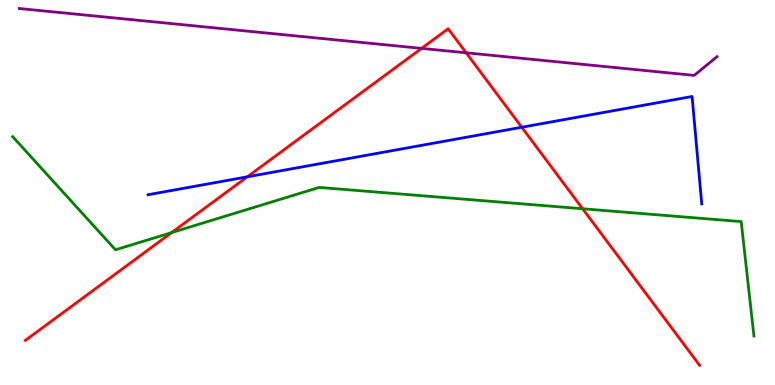[{'lines': ['blue', 'red'], 'intersections': [{'x': 3.19, 'y': 5.41}, {'x': 6.73, 'y': 6.69}]}, {'lines': ['green', 'red'], 'intersections': [{'x': 2.21, 'y': 3.96}, {'x': 7.52, 'y': 4.58}]}, {'lines': ['purple', 'red'], 'intersections': [{'x': 5.44, 'y': 8.74}, {'x': 6.01, 'y': 8.63}]}, {'lines': ['blue', 'green'], 'intersections': []}, {'lines': ['blue', 'purple'], 'intersections': []}, {'lines': ['green', 'purple'], 'intersections': []}]